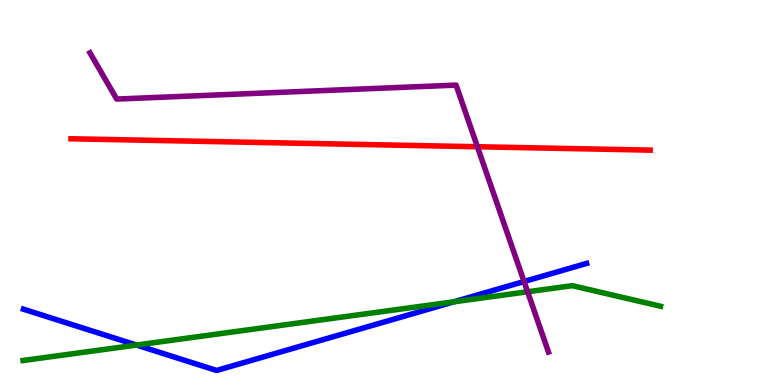[{'lines': ['blue', 'red'], 'intersections': []}, {'lines': ['green', 'red'], 'intersections': []}, {'lines': ['purple', 'red'], 'intersections': [{'x': 6.16, 'y': 6.19}]}, {'lines': ['blue', 'green'], 'intersections': [{'x': 1.76, 'y': 1.04}, {'x': 5.86, 'y': 2.16}]}, {'lines': ['blue', 'purple'], 'intersections': [{'x': 6.76, 'y': 2.69}]}, {'lines': ['green', 'purple'], 'intersections': [{'x': 6.81, 'y': 2.42}]}]